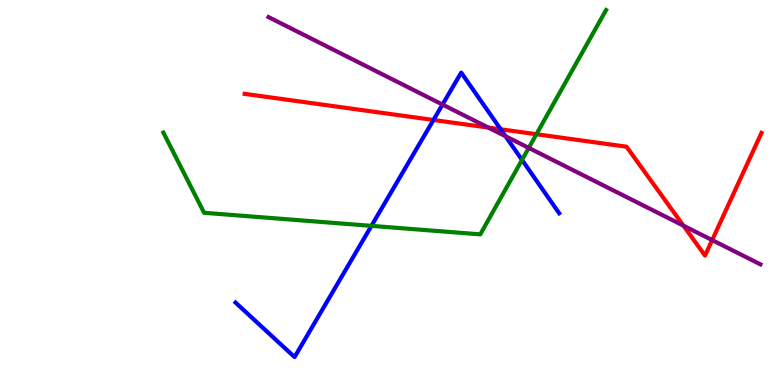[{'lines': ['blue', 'red'], 'intersections': [{'x': 5.59, 'y': 6.88}, {'x': 6.46, 'y': 6.64}]}, {'lines': ['green', 'red'], 'intersections': [{'x': 6.92, 'y': 6.51}]}, {'lines': ['purple', 'red'], 'intersections': [{'x': 6.3, 'y': 6.69}, {'x': 8.82, 'y': 4.14}, {'x': 9.19, 'y': 3.76}]}, {'lines': ['blue', 'green'], 'intersections': [{'x': 4.79, 'y': 4.13}, {'x': 6.74, 'y': 5.85}]}, {'lines': ['blue', 'purple'], 'intersections': [{'x': 5.71, 'y': 7.28}, {'x': 6.52, 'y': 6.46}]}, {'lines': ['green', 'purple'], 'intersections': [{'x': 6.82, 'y': 6.16}]}]